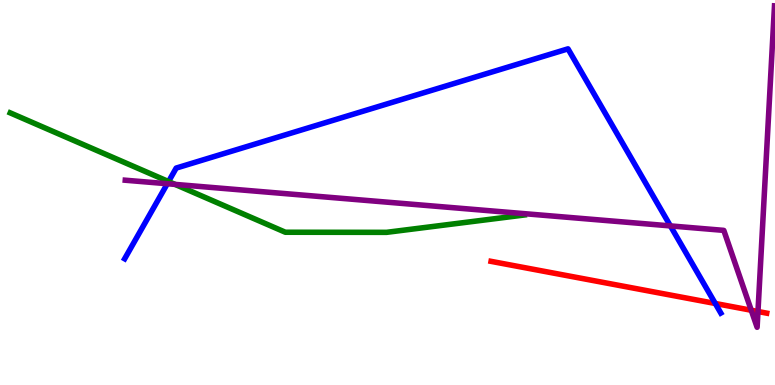[{'lines': ['blue', 'red'], 'intersections': [{'x': 9.23, 'y': 2.12}]}, {'lines': ['green', 'red'], 'intersections': []}, {'lines': ['purple', 'red'], 'intersections': [{'x': 9.69, 'y': 1.94}, {'x': 9.78, 'y': 1.91}]}, {'lines': ['blue', 'green'], 'intersections': [{'x': 2.17, 'y': 5.28}]}, {'lines': ['blue', 'purple'], 'intersections': [{'x': 2.16, 'y': 5.23}, {'x': 8.65, 'y': 4.13}]}, {'lines': ['green', 'purple'], 'intersections': [{'x': 2.26, 'y': 5.21}]}]